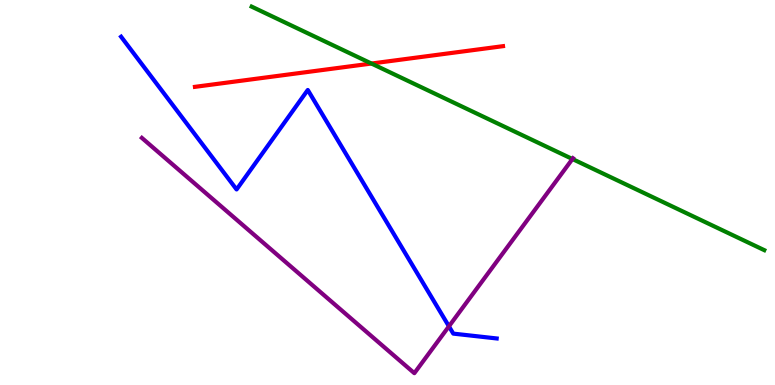[{'lines': ['blue', 'red'], 'intersections': []}, {'lines': ['green', 'red'], 'intersections': [{'x': 4.79, 'y': 8.35}]}, {'lines': ['purple', 'red'], 'intersections': []}, {'lines': ['blue', 'green'], 'intersections': []}, {'lines': ['blue', 'purple'], 'intersections': [{'x': 5.79, 'y': 1.52}]}, {'lines': ['green', 'purple'], 'intersections': [{'x': 7.39, 'y': 5.87}]}]